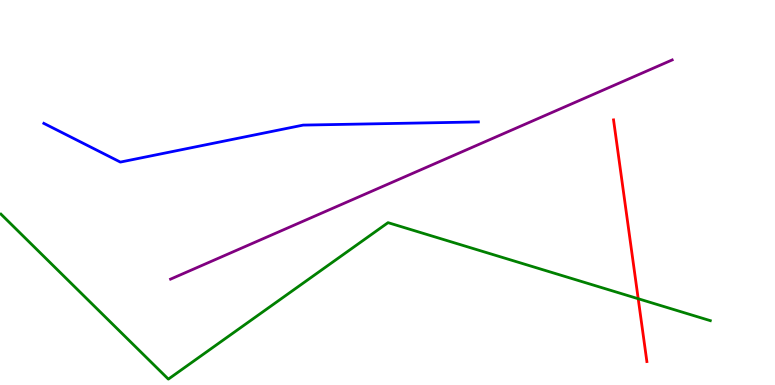[{'lines': ['blue', 'red'], 'intersections': []}, {'lines': ['green', 'red'], 'intersections': [{'x': 8.23, 'y': 2.24}]}, {'lines': ['purple', 'red'], 'intersections': []}, {'lines': ['blue', 'green'], 'intersections': []}, {'lines': ['blue', 'purple'], 'intersections': []}, {'lines': ['green', 'purple'], 'intersections': []}]